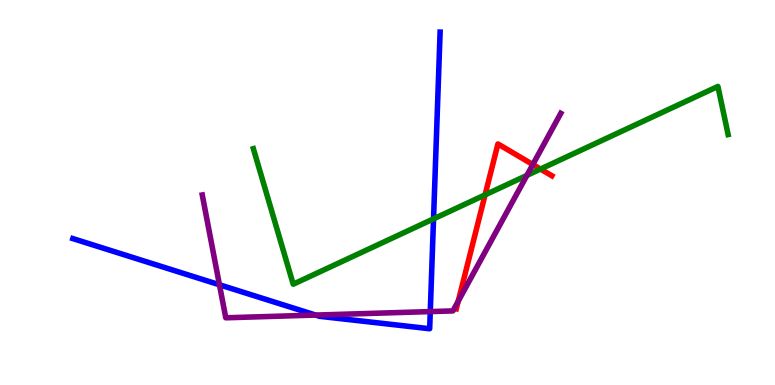[{'lines': ['blue', 'red'], 'intersections': []}, {'lines': ['green', 'red'], 'intersections': [{'x': 6.26, 'y': 4.94}, {'x': 6.97, 'y': 5.61}]}, {'lines': ['purple', 'red'], 'intersections': [{'x': 5.91, 'y': 2.18}, {'x': 6.88, 'y': 5.73}]}, {'lines': ['blue', 'green'], 'intersections': [{'x': 5.59, 'y': 4.32}]}, {'lines': ['blue', 'purple'], 'intersections': [{'x': 2.83, 'y': 2.6}, {'x': 4.07, 'y': 1.82}, {'x': 5.55, 'y': 1.91}]}, {'lines': ['green', 'purple'], 'intersections': [{'x': 6.8, 'y': 5.44}]}]